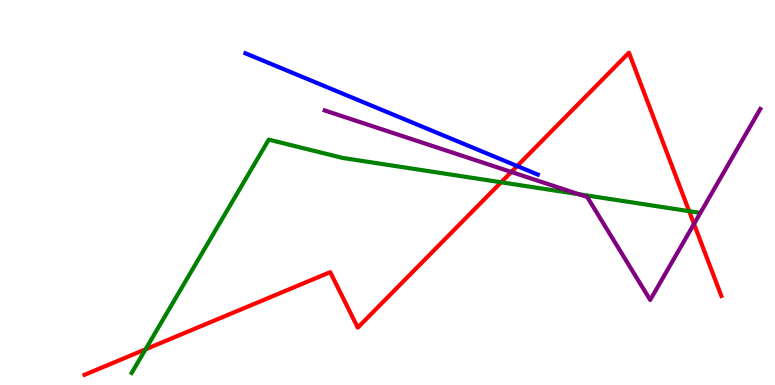[{'lines': ['blue', 'red'], 'intersections': [{'x': 6.67, 'y': 5.69}]}, {'lines': ['green', 'red'], 'intersections': [{'x': 1.88, 'y': 0.927}, {'x': 6.47, 'y': 5.27}, {'x': 8.89, 'y': 4.52}]}, {'lines': ['purple', 'red'], 'intersections': [{'x': 6.6, 'y': 5.53}, {'x': 8.95, 'y': 4.18}]}, {'lines': ['blue', 'green'], 'intersections': []}, {'lines': ['blue', 'purple'], 'intersections': []}, {'lines': ['green', 'purple'], 'intersections': [{'x': 7.47, 'y': 4.96}]}]